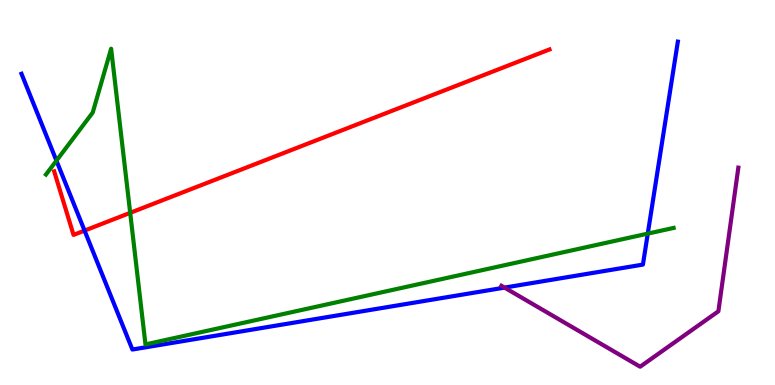[{'lines': ['blue', 'red'], 'intersections': [{'x': 1.09, 'y': 4.01}]}, {'lines': ['green', 'red'], 'intersections': [{'x': 1.68, 'y': 4.47}]}, {'lines': ['purple', 'red'], 'intersections': []}, {'lines': ['blue', 'green'], 'intersections': [{'x': 0.728, 'y': 5.83}, {'x': 8.36, 'y': 3.93}]}, {'lines': ['blue', 'purple'], 'intersections': [{'x': 6.51, 'y': 2.53}]}, {'lines': ['green', 'purple'], 'intersections': []}]